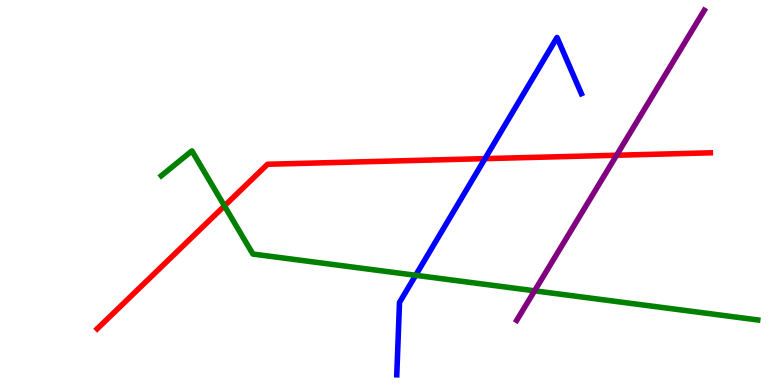[{'lines': ['blue', 'red'], 'intersections': [{'x': 6.26, 'y': 5.88}]}, {'lines': ['green', 'red'], 'intersections': [{'x': 2.9, 'y': 4.65}]}, {'lines': ['purple', 'red'], 'intersections': [{'x': 7.96, 'y': 5.97}]}, {'lines': ['blue', 'green'], 'intersections': [{'x': 5.36, 'y': 2.85}]}, {'lines': ['blue', 'purple'], 'intersections': []}, {'lines': ['green', 'purple'], 'intersections': [{'x': 6.9, 'y': 2.45}]}]